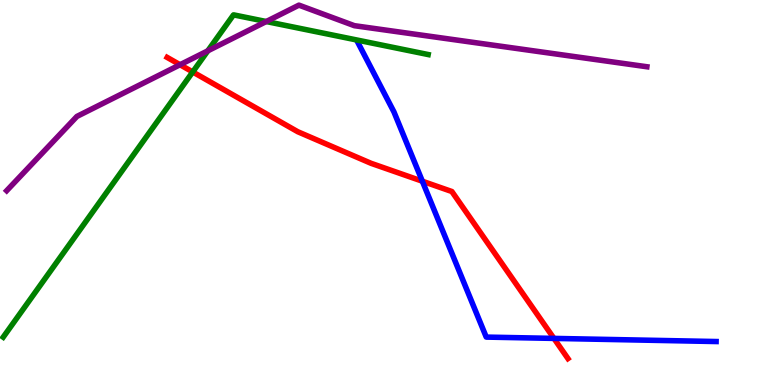[{'lines': ['blue', 'red'], 'intersections': [{'x': 5.45, 'y': 5.29}, {'x': 7.15, 'y': 1.21}]}, {'lines': ['green', 'red'], 'intersections': [{'x': 2.49, 'y': 8.13}]}, {'lines': ['purple', 'red'], 'intersections': [{'x': 2.32, 'y': 8.32}]}, {'lines': ['blue', 'green'], 'intersections': []}, {'lines': ['blue', 'purple'], 'intersections': []}, {'lines': ['green', 'purple'], 'intersections': [{'x': 2.68, 'y': 8.68}, {'x': 3.44, 'y': 9.44}]}]